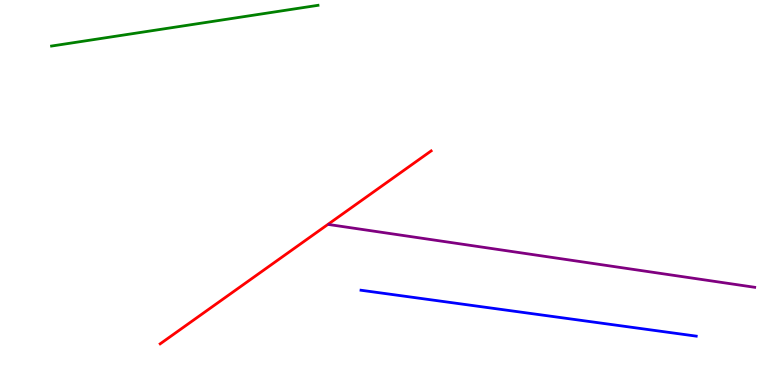[{'lines': ['blue', 'red'], 'intersections': []}, {'lines': ['green', 'red'], 'intersections': []}, {'lines': ['purple', 'red'], 'intersections': []}, {'lines': ['blue', 'green'], 'intersections': []}, {'lines': ['blue', 'purple'], 'intersections': []}, {'lines': ['green', 'purple'], 'intersections': []}]